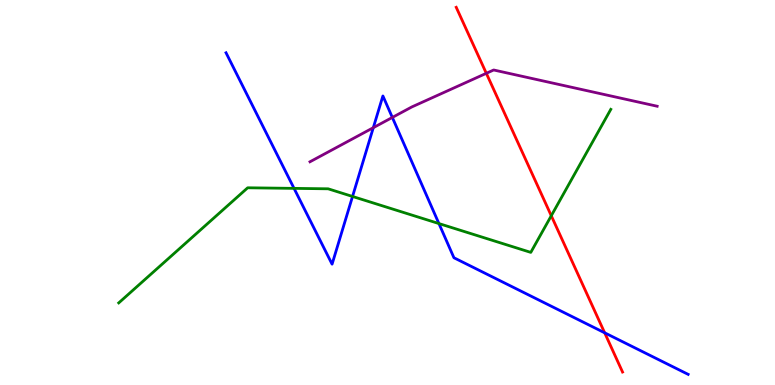[{'lines': ['blue', 'red'], 'intersections': [{'x': 7.8, 'y': 1.36}]}, {'lines': ['green', 'red'], 'intersections': [{'x': 7.11, 'y': 4.4}]}, {'lines': ['purple', 'red'], 'intersections': [{'x': 6.28, 'y': 8.1}]}, {'lines': ['blue', 'green'], 'intersections': [{'x': 3.79, 'y': 5.11}, {'x': 4.55, 'y': 4.9}, {'x': 5.66, 'y': 4.19}]}, {'lines': ['blue', 'purple'], 'intersections': [{'x': 4.82, 'y': 6.68}, {'x': 5.06, 'y': 6.95}]}, {'lines': ['green', 'purple'], 'intersections': []}]